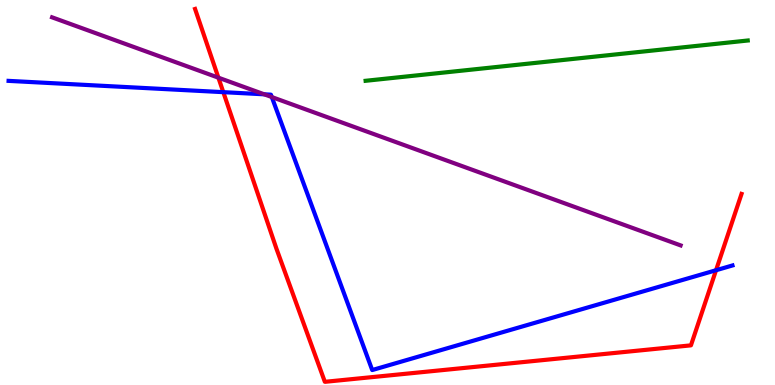[{'lines': ['blue', 'red'], 'intersections': [{'x': 2.88, 'y': 7.61}, {'x': 9.24, 'y': 2.98}]}, {'lines': ['green', 'red'], 'intersections': []}, {'lines': ['purple', 'red'], 'intersections': [{'x': 2.82, 'y': 7.98}]}, {'lines': ['blue', 'green'], 'intersections': []}, {'lines': ['blue', 'purple'], 'intersections': [{'x': 3.41, 'y': 7.55}, {'x': 3.51, 'y': 7.48}]}, {'lines': ['green', 'purple'], 'intersections': []}]